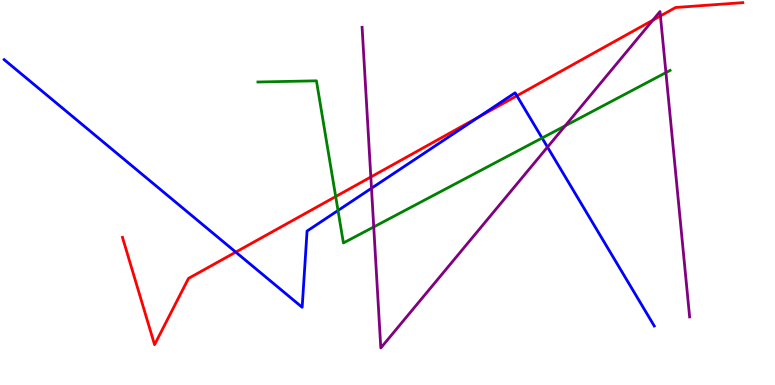[{'lines': ['blue', 'red'], 'intersections': [{'x': 3.04, 'y': 3.45}, {'x': 6.18, 'y': 6.96}, {'x': 6.67, 'y': 7.51}]}, {'lines': ['green', 'red'], 'intersections': [{'x': 4.33, 'y': 4.9}]}, {'lines': ['purple', 'red'], 'intersections': [{'x': 4.78, 'y': 5.4}, {'x': 8.42, 'y': 9.48}, {'x': 8.52, 'y': 9.59}]}, {'lines': ['blue', 'green'], 'intersections': [{'x': 4.36, 'y': 4.53}, {'x': 6.99, 'y': 6.42}]}, {'lines': ['blue', 'purple'], 'intersections': [{'x': 4.79, 'y': 5.11}, {'x': 7.06, 'y': 6.18}]}, {'lines': ['green', 'purple'], 'intersections': [{'x': 4.82, 'y': 4.11}, {'x': 7.29, 'y': 6.73}, {'x': 8.59, 'y': 8.11}]}]